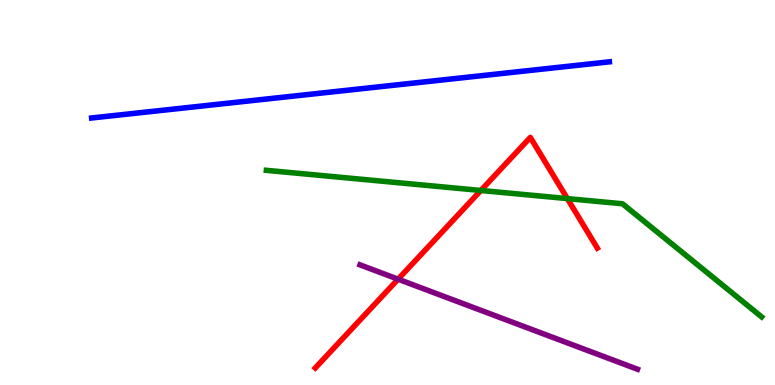[{'lines': ['blue', 'red'], 'intersections': []}, {'lines': ['green', 'red'], 'intersections': [{'x': 6.2, 'y': 5.05}, {'x': 7.32, 'y': 4.84}]}, {'lines': ['purple', 'red'], 'intersections': [{'x': 5.14, 'y': 2.75}]}, {'lines': ['blue', 'green'], 'intersections': []}, {'lines': ['blue', 'purple'], 'intersections': []}, {'lines': ['green', 'purple'], 'intersections': []}]